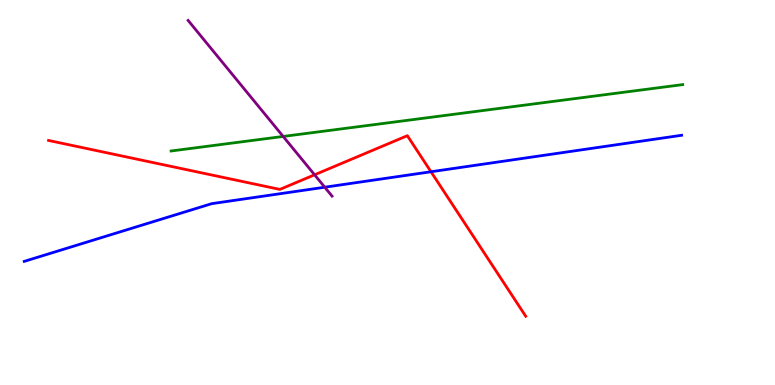[{'lines': ['blue', 'red'], 'intersections': [{'x': 5.56, 'y': 5.54}]}, {'lines': ['green', 'red'], 'intersections': []}, {'lines': ['purple', 'red'], 'intersections': [{'x': 4.06, 'y': 5.46}]}, {'lines': ['blue', 'green'], 'intersections': []}, {'lines': ['blue', 'purple'], 'intersections': [{'x': 4.19, 'y': 5.14}]}, {'lines': ['green', 'purple'], 'intersections': [{'x': 3.65, 'y': 6.46}]}]